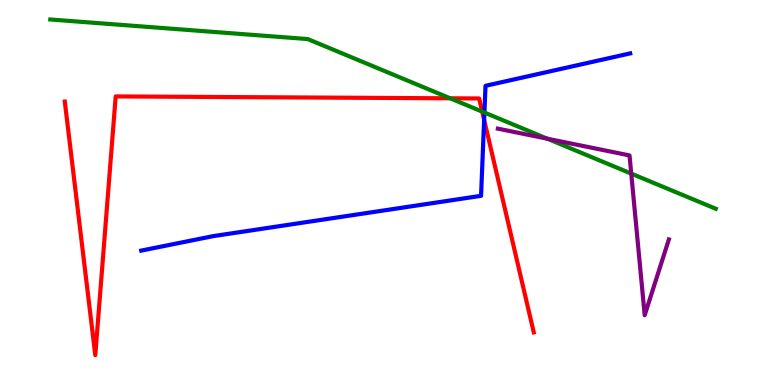[{'lines': ['blue', 'red'], 'intersections': [{'x': 6.25, 'y': 6.89}]}, {'lines': ['green', 'red'], 'intersections': [{'x': 5.81, 'y': 7.45}, {'x': 6.22, 'y': 7.1}]}, {'lines': ['purple', 'red'], 'intersections': []}, {'lines': ['blue', 'green'], 'intersections': [{'x': 6.25, 'y': 7.08}]}, {'lines': ['blue', 'purple'], 'intersections': []}, {'lines': ['green', 'purple'], 'intersections': [{'x': 7.06, 'y': 6.4}, {'x': 8.15, 'y': 5.49}]}]